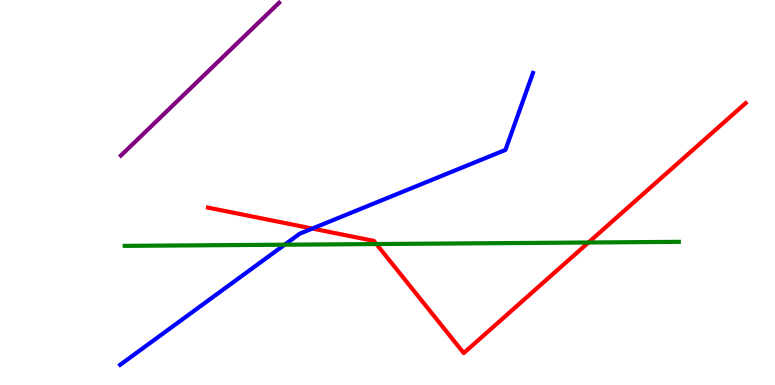[{'lines': ['blue', 'red'], 'intersections': [{'x': 4.03, 'y': 4.06}]}, {'lines': ['green', 'red'], 'intersections': [{'x': 4.86, 'y': 3.66}, {'x': 7.59, 'y': 3.7}]}, {'lines': ['purple', 'red'], 'intersections': []}, {'lines': ['blue', 'green'], 'intersections': [{'x': 3.67, 'y': 3.64}]}, {'lines': ['blue', 'purple'], 'intersections': []}, {'lines': ['green', 'purple'], 'intersections': []}]